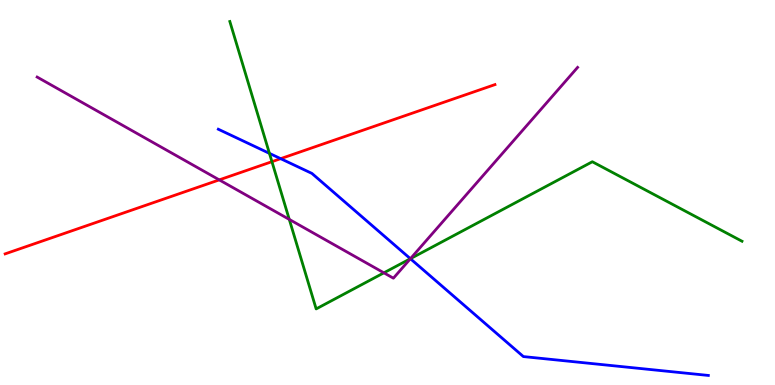[{'lines': ['blue', 'red'], 'intersections': [{'x': 3.62, 'y': 5.88}]}, {'lines': ['green', 'red'], 'intersections': [{'x': 3.51, 'y': 5.8}]}, {'lines': ['purple', 'red'], 'intersections': [{'x': 2.83, 'y': 5.33}]}, {'lines': ['blue', 'green'], 'intersections': [{'x': 3.48, 'y': 6.02}, {'x': 5.3, 'y': 3.28}]}, {'lines': ['blue', 'purple'], 'intersections': [{'x': 5.3, 'y': 3.28}]}, {'lines': ['green', 'purple'], 'intersections': [{'x': 3.73, 'y': 4.3}, {'x': 4.95, 'y': 2.91}, {'x': 5.3, 'y': 3.28}]}]